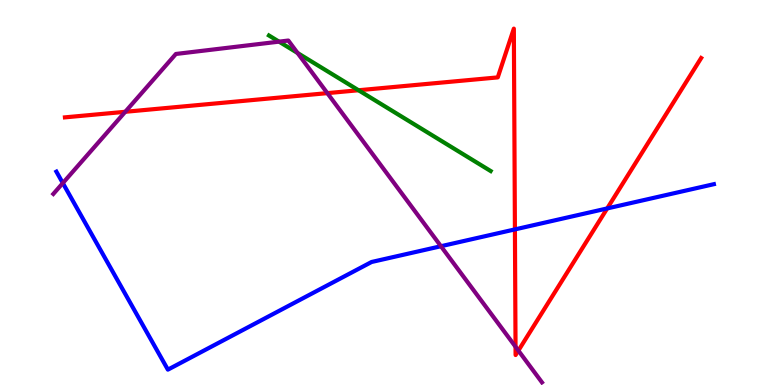[{'lines': ['blue', 'red'], 'intersections': [{'x': 6.64, 'y': 4.04}, {'x': 7.83, 'y': 4.59}]}, {'lines': ['green', 'red'], 'intersections': [{'x': 4.63, 'y': 7.66}]}, {'lines': ['purple', 'red'], 'intersections': [{'x': 1.62, 'y': 7.1}, {'x': 4.22, 'y': 7.58}, {'x': 6.65, 'y': 0.993}, {'x': 6.69, 'y': 0.894}]}, {'lines': ['blue', 'green'], 'intersections': []}, {'lines': ['blue', 'purple'], 'intersections': [{'x': 0.811, 'y': 5.24}, {'x': 5.69, 'y': 3.6}]}, {'lines': ['green', 'purple'], 'intersections': [{'x': 3.6, 'y': 8.92}, {'x': 3.84, 'y': 8.62}]}]